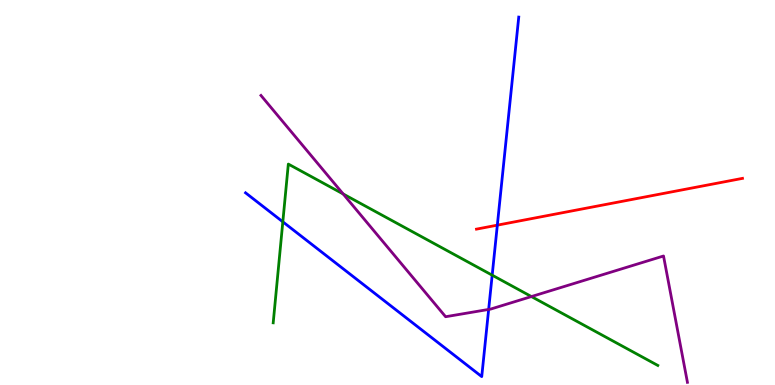[{'lines': ['blue', 'red'], 'intersections': [{'x': 6.42, 'y': 4.15}]}, {'lines': ['green', 'red'], 'intersections': []}, {'lines': ['purple', 'red'], 'intersections': []}, {'lines': ['blue', 'green'], 'intersections': [{'x': 3.65, 'y': 4.24}, {'x': 6.35, 'y': 2.85}]}, {'lines': ['blue', 'purple'], 'intersections': [{'x': 6.31, 'y': 1.96}]}, {'lines': ['green', 'purple'], 'intersections': [{'x': 4.43, 'y': 4.96}, {'x': 6.86, 'y': 2.3}]}]